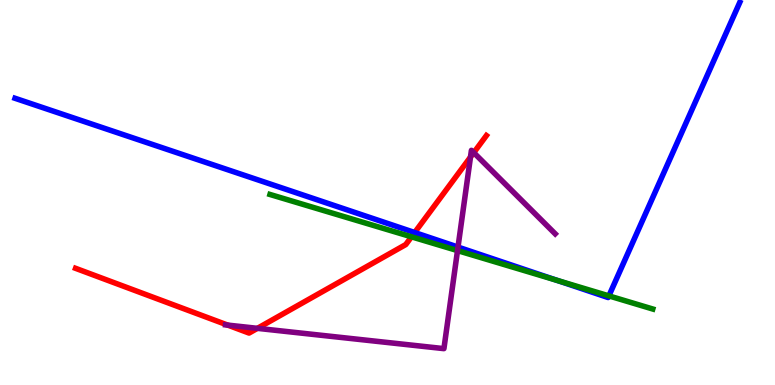[{'lines': ['blue', 'red'], 'intersections': [{'x': 5.35, 'y': 3.96}]}, {'lines': ['green', 'red'], 'intersections': [{'x': 5.31, 'y': 3.85}]}, {'lines': ['purple', 'red'], 'intersections': [{'x': 2.94, 'y': 1.56}, {'x': 3.32, 'y': 1.47}, {'x': 6.07, 'y': 5.92}, {'x': 6.11, 'y': 6.04}]}, {'lines': ['blue', 'green'], 'intersections': [{'x': 7.19, 'y': 2.72}, {'x': 7.86, 'y': 2.31}]}, {'lines': ['blue', 'purple'], 'intersections': [{'x': 5.91, 'y': 3.58}]}, {'lines': ['green', 'purple'], 'intersections': [{'x': 5.9, 'y': 3.49}]}]